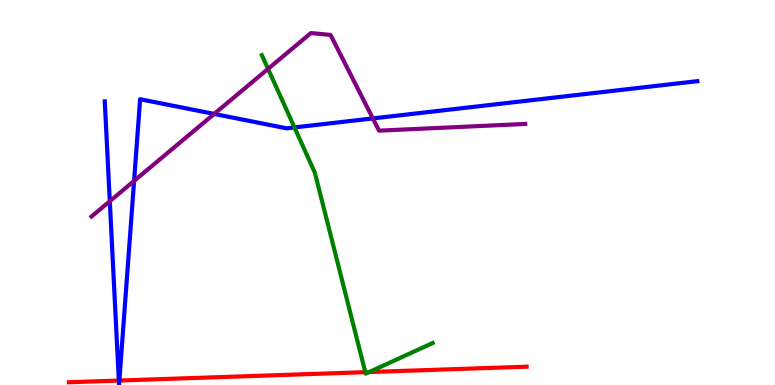[{'lines': ['blue', 'red'], 'intersections': [{'x': 1.53, 'y': 0.116}, {'x': 1.54, 'y': 0.116}]}, {'lines': ['green', 'red'], 'intersections': [{'x': 4.71, 'y': 0.333}, {'x': 4.76, 'y': 0.337}]}, {'lines': ['purple', 'red'], 'intersections': []}, {'lines': ['blue', 'green'], 'intersections': [{'x': 3.8, 'y': 6.69}]}, {'lines': ['blue', 'purple'], 'intersections': [{'x': 1.42, 'y': 4.77}, {'x': 1.73, 'y': 5.3}, {'x': 2.76, 'y': 7.04}, {'x': 4.81, 'y': 6.92}]}, {'lines': ['green', 'purple'], 'intersections': [{'x': 3.46, 'y': 8.21}]}]